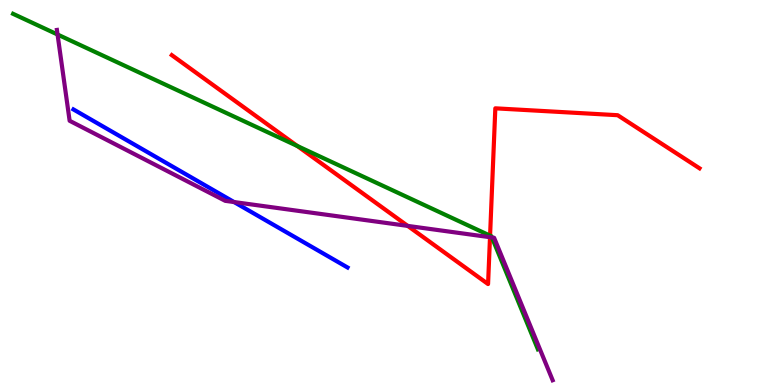[{'lines': ['blue', 'red'], 'intersections': []}, {'lines': ['green', 'red'], 'intersections': [{'x': 3.84, 'y': 6.21}, {'x': 6.32, 'y': 3.88}]}, {'lines': ['purple', 'red'], 'intersections': [{'x': 5.26, 'y': 4.13}, {'x': 6.32, 'y': 3.84}]}, {'lines': ['blue', 'green'], 'intersections': []}, {'lines': ['blue', 'purple'], 'intersections': [{'x': 3.02, 'y': 4.75}]}, {'lines': ['green', 'purple'], 'intersections': [{'x': 0.743, 'y': 9.1}, {'x': 6.35, 'y': 3.83}]}]